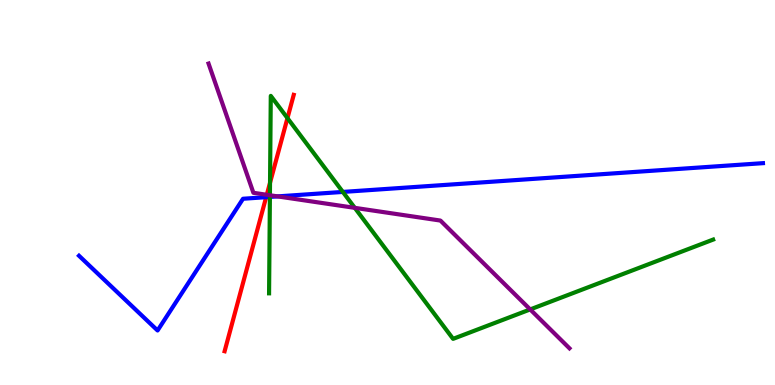[{'lines': ['blue', 'red'], 'intersections': [{'x': 3.43, 'y': 4.88}]}, {'lines': ['green', 'red'], 'intersections': [{'x': 3.48, 'y': 5.25}, {'x': 3.71, 'y': 6.93}]}, {'lines': ['purple', 'red'], 'intersections': [{'x': 3.44, 'y': 4.94}]}, {'lines': ['blue', 'green'], 'intersections': [{'x': 3.48, 'y': 4.89}, {'x': 4.42, 'y': 5.01}]}, {'lines': ['blue', 'purple'], 'intersections': [{'x': 3.58, 'y': 4.9}]}, {'lines': ['green', 'purple'], 'intersections': [{'x': 3.48, 'y': 4.93}, {'x': 4.58, 'y': 4.6}, {'x': 6.84, 'y': 1.96}]}]